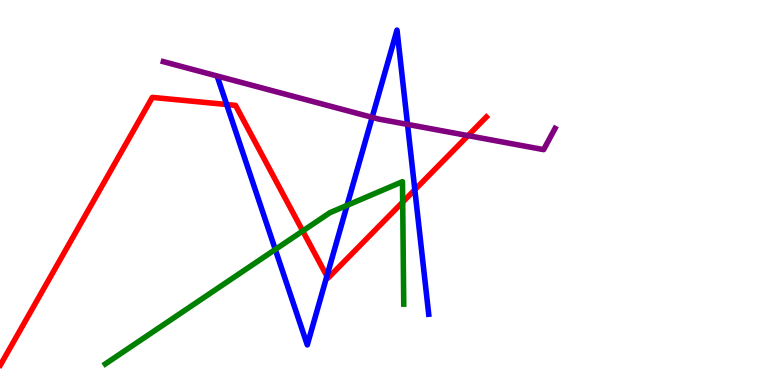[{'lines': ['blue', 'red'], 'intersections': [{'x': 2.92, 'y': 7.29}, {'x': 4.22, 'y': 2.83}, {'x': 5.35, 'y': 5.07}]}, {'lines': ['green', 'red'], 'intersections': [{'x': 3.91, 'y': 4.0}, {'x': 5.2, 'y': 4.75}]}, {'lines': ['purple', 'red'], 'intersections': [{'x': 6.04, 'y': 6.48}]}, {'lines': ['blue', 'green'], 'intersections': [{'x': 3.55, 'y': 3.52}, {'x': 4.48, 'y': 4.67}]}, {'lines': ['blue', 'purple'], 'intersections': [{'x': 4.8, 'y': 6.95}, {'x': 5.26, 'y': 6.77}]}, {'lines': ['green', 'purple'], 'intersections': []}]